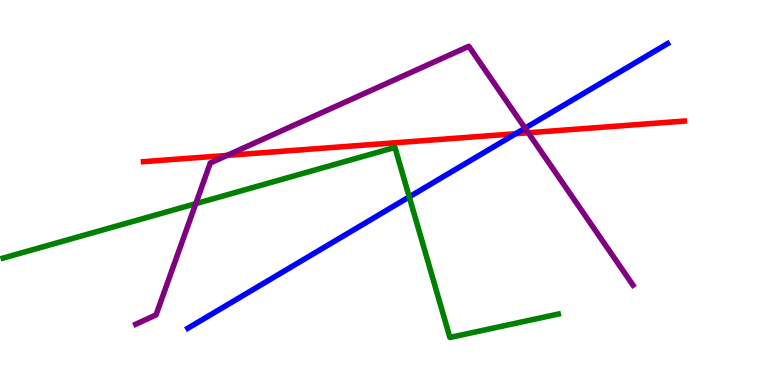[{'lines': ['blue', 'red'], 'intersections': [{'x': 6.65, 'y': 6.53}]}, {'lines': ['green', 'red'], 'intersections': []}, {'lines': ['purple', 'red'], 'intersections': [{'x': 2.93, 'y': 5.96}, {'x': 6.82, 'y': 6.55}]}, {'lines': ['blue', 'green'], 'intersections': [{'x': 5.28, 'y': 4.89}]}, {'lines': ['blue', 'purple'], 'intersections': [{'x': 6.78, 'y': 6.67}]}, {'lines': ['green', 'purple'], 'intersections': [{'x': 2.53, 'y': 4.71}]}]